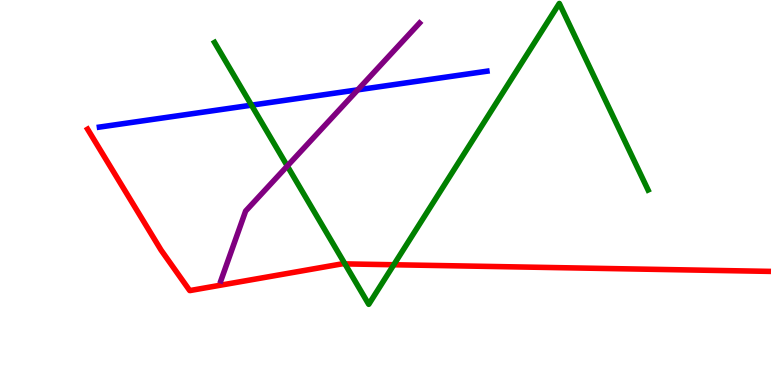[{'lines': ['blue', 'red'], 'intersections': []}, {'lines': ['green', 'red'], 'intersections': [{'x': 4.45, 'y': 3.15}, {'x': 5.08, 'y': 3.12}]}, {'lines': ['purple', 'red'], 'intersections': []}, {'lines': ['blue', 'green'], 'intersections': [{'x': 3.24, 'y': 7.27}]}, {'lines': ['blue', 'purple'], 'intersections': [{'x': 4.62, 'y': 7.67}]}, {'lines': ['green', 'purple'], 'intersections': [{'x': 3.71, 'y': 5.69}]}]